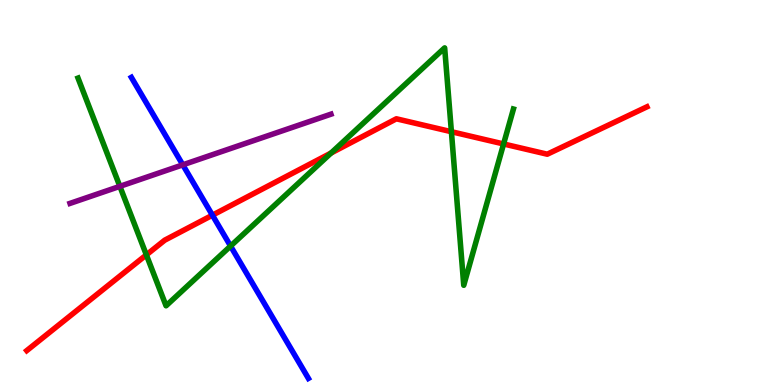[{'lines': ['blue', 'red'], 'intersections': [{'x': 2.74, 'y': 4.41}]}, {'lines': ['green', 'red'], 'intersections': [{'x': 1.89, 'y': 3.38}, {'x': 4.27, 'y': 6.03}, {'x': 5.82, 'y': 6.58}, {'x': 6.5, 'y': 6.26}]}, {'lines': ['purple', 'red'], 'intersections': []}, {'lines': ['blue', 'green'], 'intersections': [{'x': 2.98, 'y': 3.61}]}, {'lines': ['blue', 'purple'], 'intersections': [{'x': 2.36, 'y': 5.72}]}, {'lines': ['green', 'purple'], 'intersections': [{'x': 1.55, 'y': 5.16}]}]